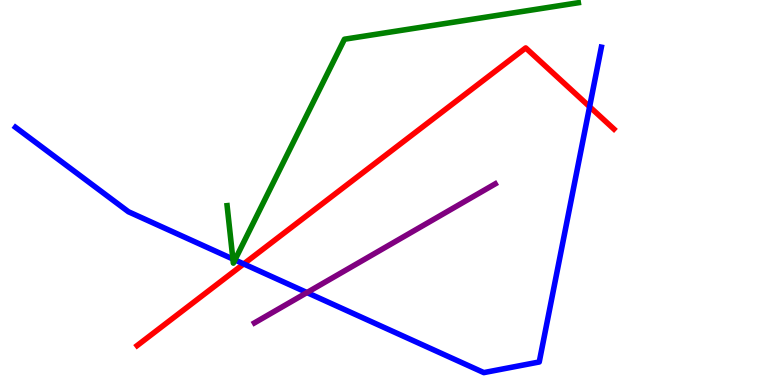[{'lines': ['blue', 'red'], 'intersections': [{'x': 3.14, 'y': 3.14}, {'x': 7.61, 'y': 7.23}]}, {'lines': ['green', 'red'], 'intersections': []}, {'lines': ['purple', 'red'], 'intersections': []}, {'lines': ['blue', 'green'], 'intersections': [{'x': 3.01, 'y': 3.27}, {'x': 3.03, 'y': 3.25}]}, {'lines': ['blue', 'purple'], 'intersections': [{'x': 3.96, 'y': 2.4}]}, {'lines': ['green', 'purple'], 'intersections': []}]